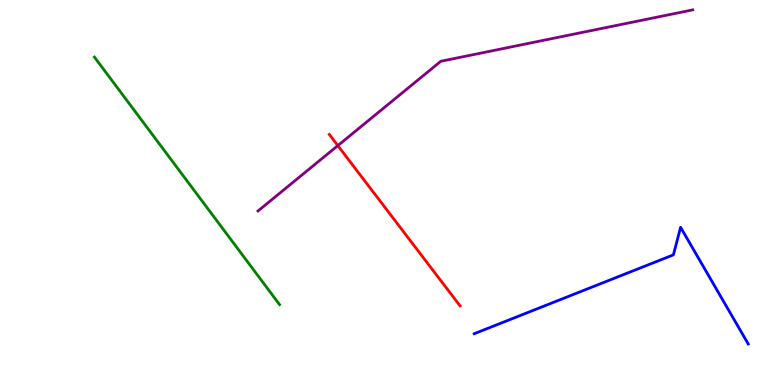[{'lines': ['blue', 'red'], 'intersections': []}, {'lines': ['green', 'red'], 'intersections': []}, {'lines': ['purple', 'red'], 'intersections': [{'x': 4.36, 'y': 6.22}]}, {'lines': ['blue', 'green'], 'intersections': []}, {'lines': ['blue', 'purple'], 'intersections': []}, {'lines': ['green', 'purple'], 'intersections': []}]